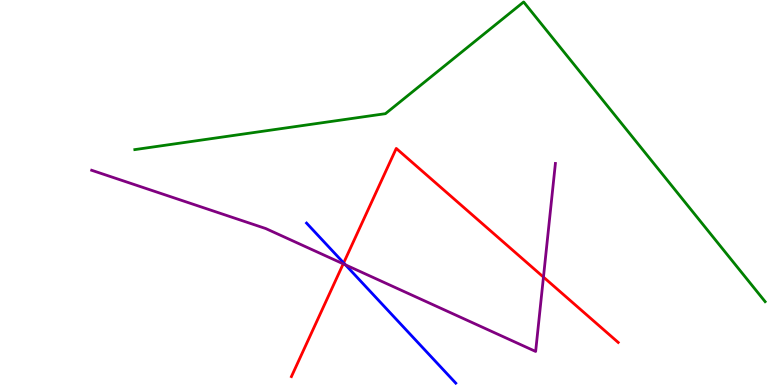[{'lines': ['blue', 'red'], 'intersections': [{'x': 4.43, 'y': 3.17}]}, {'lines': ['green', 'red'], 'intersections': []}, {'lines': ['purple', 'red'], 'intersections': [{'x': 4.43, 'y': 3.15}, {'x': 7.01, 'y': 2.8}]}, {'lines': ['blue', 'green'], 'intersections': []}, {'lines': ['blue', 'purple'], 'intersections': [{'x': 4.46, 'y': 3.12}]}, {'lines': ['green', 'purple'], 'intersections': []}]